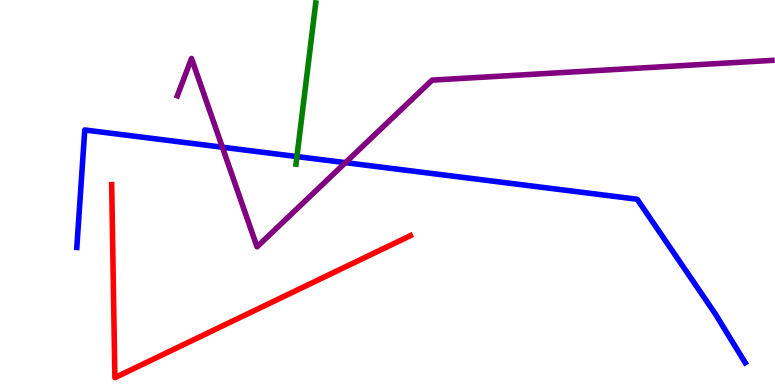[{'lines': ['blue', 'red'], 'intersections': []}, {'lines': ['green', 'red'], 'intersections': []}, {'lines': ['purple', 'red'], 'intersections': []}, {'lines': ['blue', 'green'], 'intersections': [{'x': 3.83, 'y': 5.93}]}, {'lines': ['blue', 'purple'], 'intersections': [{'x': 2.87, 'y': 6.18}, {'x': 4.46, 'y': 5.78}]}, {'lines': ['green', 'purple'], 'intersections': []}]